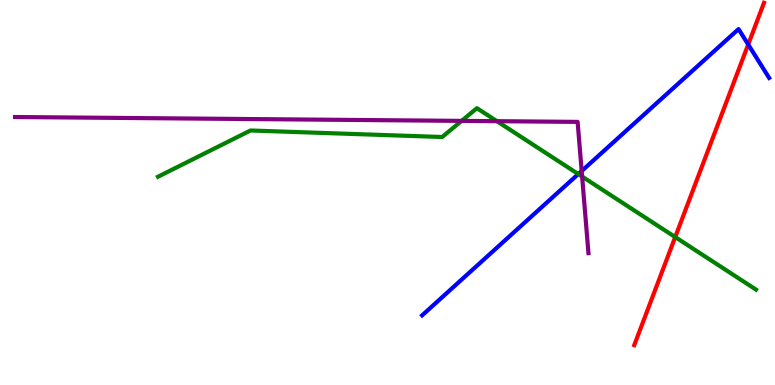[{'lines': ['blue', 'red'], 'intersections': [{'x': 9.65, 'y': 8.84}]}, {'lines': ['green', 'red'], 'intersections': [{'x': 8.71, 'y': 3.84}]}, {'lines': ['purple', 'red'], 'intersections': []}, {'lines': ['blue', 'green'], 'intersections': [{'x': 7.46, 'y': 5.48}]}, {'lines': ['blue', 'purple'], 'intersections': [{'x': 7.51, 'y': 5.56}]}, {'lines': ['green', 'purple'], 'intersections': [{'x': 5.96, 'y': 6.86}, {'x': 6.41, 'y': 6.85}, {'x': 7.51, 'y': 5.41}]}]